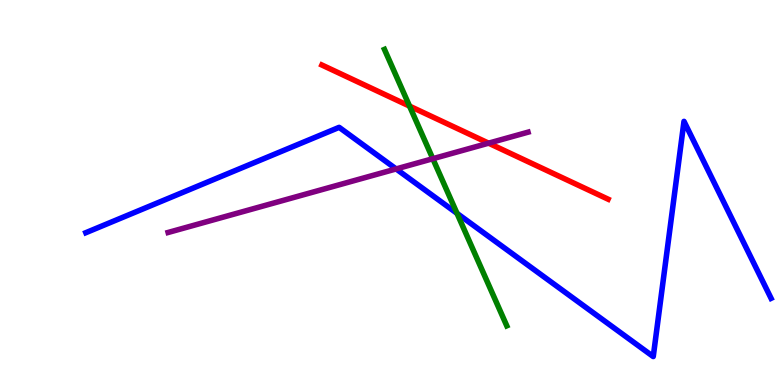[{'lines': ['blue', 'red'], 'intersections': []}, {'lines': ['green', 'red'], 'intersections': [{'x': 5.28, 'y': 7.24}]}, {'lines': ['purple', 'red'], 'intersections': [{'x': 6.3, 'y': 6.28}]}, {'lines': ['blue', 'green'], 'intersections': [{'x': 5.9, 'y': 4.46}]}, {'lines': ['blue', 'purple'], 'intersections': [{'x': 5.11, 'y': 5.61}]}, {'lines': ['green', 'purple'], 'intersections': [{'x': 5.58, 'y': 5.88}]}]